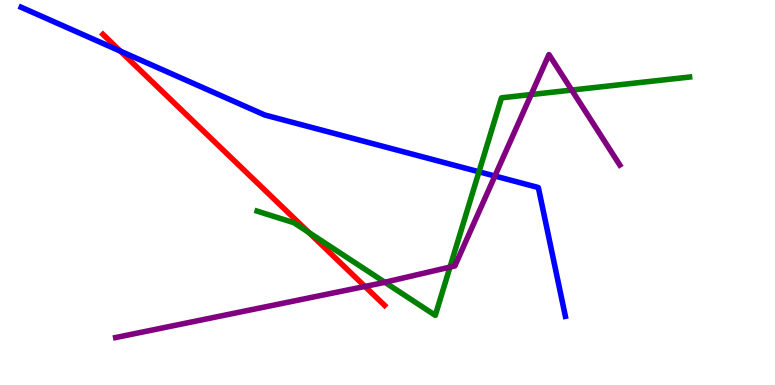[{'lines': ['blue', 'red'], 'intersections': [{'x': 1.55, 'y': 8.67}]}, {'lines': ['green', 'red'], 'intersections': [{'x': 3.99, 'y': 3.96}]}, {'lines': ['purple', 'red'], 'intersections': [{'x': 4.71, 'y': 2.56}]}, {'lines': ['blue', 'green'], 'intersections': [{'x': 6.18, 'y': 5.54}]}, {'lines': ['blue', 'purple'], 'intersections': [{'x': 6.39, 'y': 5.43}]}, {'lines': ['green', 'purple'], 'intersections': [{'x': 4.97, 'y': 2.67}, {'x': 5.81, 'y': 3.06}, {'x': 6.85, 'y': 7.54}, {'x': 7.38, 'y': 7.66}]}]